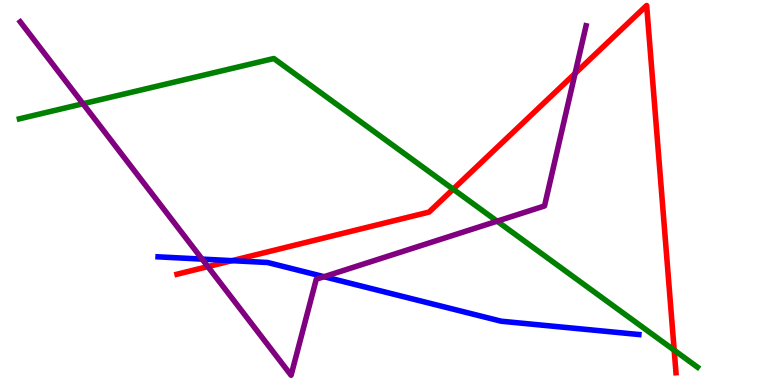[{'lines': ['blue', 'red'], 'intersections': [{'x': 2.99, 'y': 3.23}]}, {'lines': ['green', 'red'], 'intersections': [{'x': 5.85, 'y': 5.09}, {'x': 8.7, 'y': 0.904}]}, {'lines': ['purple', 'red'], 'intersections': [{'x': 2.68, 'y': 3.07}, {'x': 7.42, 'y': 8.09}]}, {'lines': ['blue', 'green'], 'intersections': []}, {'lines': ['blue', 'purple'], 'intersections': [{'x': 2.61, 'y': 3.27}, {'x': 4.18, 'y': 2.81}]}, {'lines': ['green', 'purple'], 'intersections': [{'x': 1.07, 'y': 7.31}, {'x': 6.41, 'y': 4.26}]}]